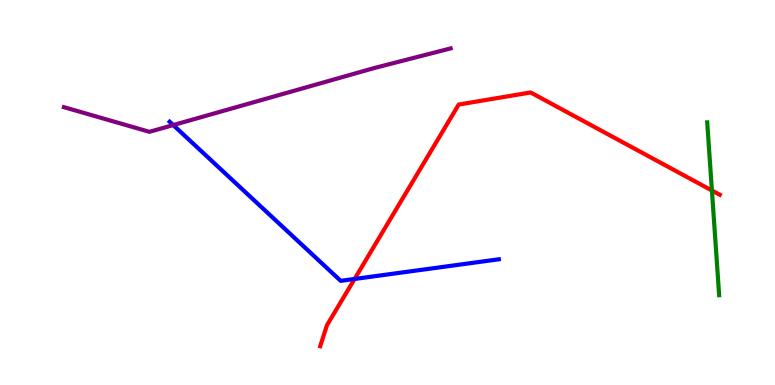[{'lines': ['blue', 'red'], 'intersections': [{'x': 4.58, 'y': 2.75}]}, {'lines': ['green', 'red'], 'intersections': [{'x': 9.19, 'y': 5.05}]}, {'lines': ['purple', 'red'], 'intersections': []}, {'lines': ['blue', 'green'], 'intersections': []}, {'lines': ['blue', 'purple'], 'intersections': [{'x': 2.24, 'y': 6.75}]}, {'lines': ['green', 'purple'], 'intersections': []}]